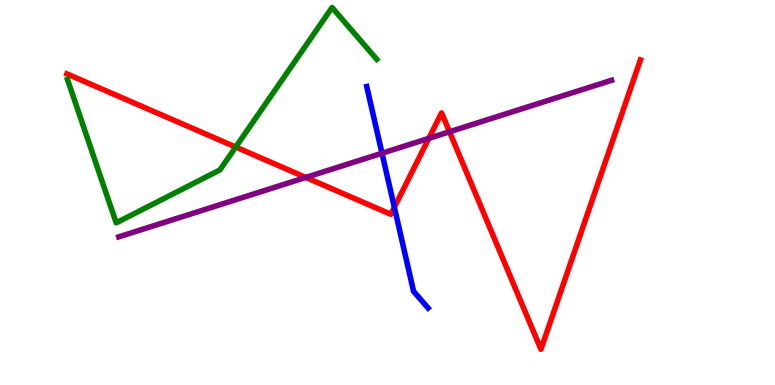[{'lines': ['blue', 'red'], 'intersections': [{'x': 5.09, 'y': 4.62}]}, {'lines': ['green', 'red'], 'intersections': [{'x': 3.04, 'y': 6.18}]}, {'lines': ['purple', 'red'], 'intersections': [{'x': 3.95, 'y': 5.39}, {'x': 5.53, 'y': 6.41}, {'x': 5.8, 'y': 6.58}]}, {'lines': ['blue', 'green'], 'intersections': []}, {'lines': ['blue', 'purple'], 'intersections': [{'x': 4.93, 'y': 6.02}]}, {'lines': ['green', 'purple'], 'intersections': []}]